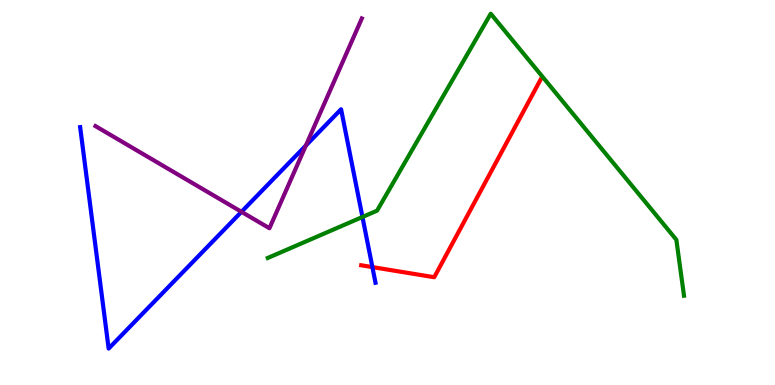[{'lines': ['blue', 'red'], 'intersections': [{'x': 4.81, 'y': 3.06}]}, {'lines': ['green', 'red'], 'intersections': []}, {'lines': ['purple', 'red'], 'intersections': []}, {'lines': ['blue', 'green'], 'intersections': [{'x': 4.68, 'y': 4.36}]}, {'lines': ['blue', 'purple'], 'intersections': [{'x': 3.12, 'y': 4.5}, {'x': 3.95, 'y': 6.22}]}, {'lines': ['green', 'purple'], 'intersections': []}]